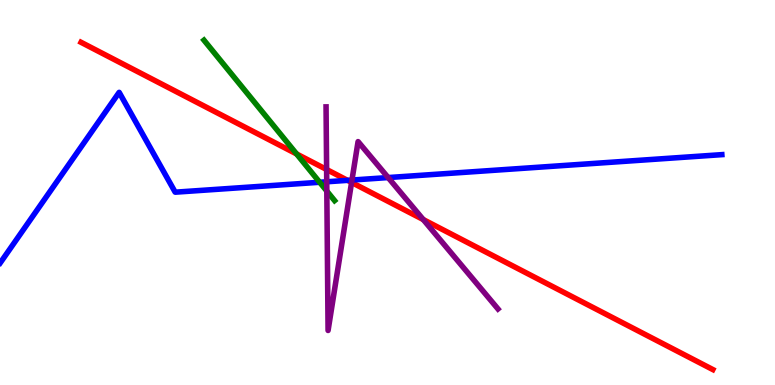[{'lines': ['blue', 'red'], 'intersections': [{'x': 4.48, 'y': 5.32}]}, {'lines': ['green', 'red'], 'intersections': [{'x': 3.83, 'y': 6.0}]}, {'lines': ['purple', 'red'], 'intersections': [{'x': 4.21, 'y': 5.6}, {'x': 4.54, 'y': 5.26}, {'x': 5.46, 'y': 4.3}]}, {'lines': ['blue', 'green'], 'intersections': [{'x': 4.12, 'y': 5.27}]}, {'lines': ['blue', 'purple'], 'intersections': [{'x': 4.22, 'y': 5.28}, {'x': 4.54, 'y': 5.32}, {'x': 5.01, 'y': 5.39}]}, {'lines': ['green', 'purple'], 'intersections': [{'x': 4.22, 'y': 5.04}]}]